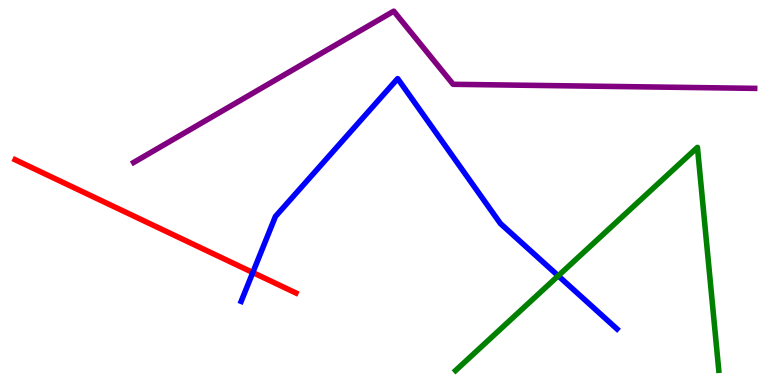[{'lines': ['blue', 'red'], 'intersections': [{'x': 3.26, 'y': 2.92}]}, {'lines': ['green', 'red'], 'intersections': []}, {'lines': ['purple', 'red'], 'intersections': []}, {'lines': ['blue', 'green'], 'intersections': [{'x': 7.2, 'y': 2.84}]}, {'lines': ['blue', 'purple'], 'intersections': []}, {'lines': ['green', 'purple'], 'intersections': []}]